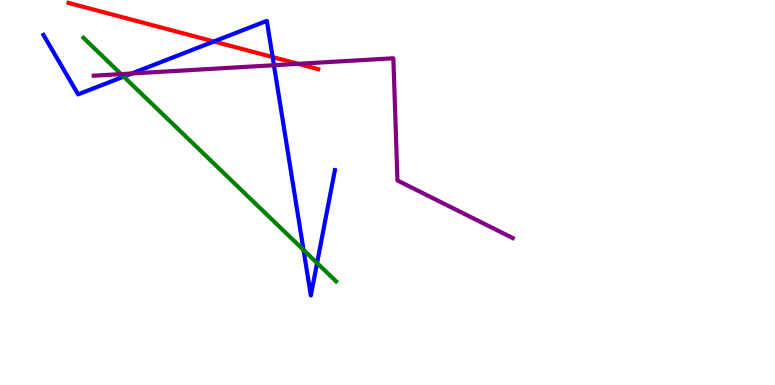[{'lines': ['blue', 'red'], 'intersections': [{'x': 2.76, 'y': 8.92}, {'x': 3.52, 'y': 8.52}]}, {'lines': ['green', 'red'], 'intersections': []}, {'lines': ['purple', 'red'], 'intersections': [{'x': 3.85, 'y': 8.34}]}, {'lines': ['blue', 'green'], 'intersections': [{'x': 1.6, 'y': 8.01}, {'x': 3.92, 'y': 3.51}, {'x': 4.09, 'y': 3.17}]}, {'lines': ['blue', 'purple'], 'intersections': [{'x': 1.7, 'y': 8.09}, {'x': 3.53, 'y': 8.31}]}, {'lines': ['green', 'purple'], 'intersections': [{'x': 1.56, 'y': 8.08}]}]